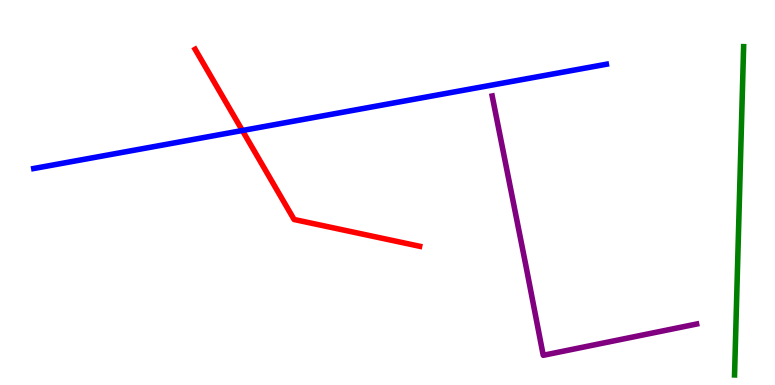[{'lines': ['blue', 'red'], 'intersections': [{'x': 3.13, 'y': 6.61}]}, {'lines': ['green', 'red'], 'intersections': []}, {'lines': ['purple', 'red'], 'intersections': []}, {'lines': ['blue', 'green'], 'intersections': []}, {'lines': ['blue', 'purple'], 'intersections': []}, {'lines': ['green', 'purple'], 'intersections': []}]